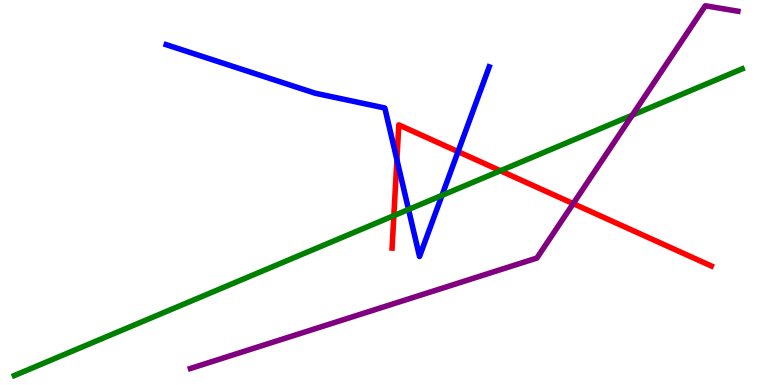[{'lines': ['blue', 'red'], 'intersections': [{'x': 5.12, 'y': 5.85}, {'x': 5.91, 'y': 6.06}]}, {'lines': ['green', 'red'], 'intersections': [{'x': 5.08, 'y': 4.4}, {'x': 6.46, 'y': 5.56}]}, {'lines': ['purple', 'red'], 'intersections': [{'x': 7.4, 'y': 4.71}]}, {'lines': ['blue', 'green'], 'intersections': [{'x': 5.27, 'y': 4.56}, {'x': 5.7, 'y': 4.93}]}, {'lines': ['blue', 'purple'], 'intersections': []}, {'lines': ['green', 'purple'], 'intersections': [{'x': 8.16, 'y': 7.01}]}]